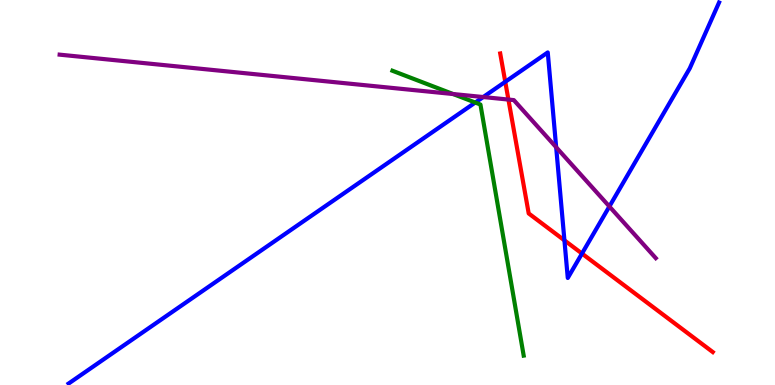[{'lines': ['blue', 'red'], 'intersections': [{'x': 6.52, 'y': 7.88}, {'x': 7.28, 'y': 3.76}, {'x': 7.51, 'y': 3.41}]}, {'lines': ['green', 'red'], 'intersections': []}, {'lines': ['purple', 'red'], 'intersections': [{'x': 6.56, 'y': 7.41}]}, {'lines': ['blue', 'green'], 'intersections': [{'x': 6.13, 'y': 7.34}]}, {'lines': ['blue', 'purple'], 'intersections': [{'x': 6.23, 'y': 7.48}, {'x': 7.18, 'y': 6.18}, {'x': 7.86, 'y': 4.64}]}, {'lines': ['green', 'purple'], 'intersections': [{'x': 5.85, 'y': 7.56}]}]